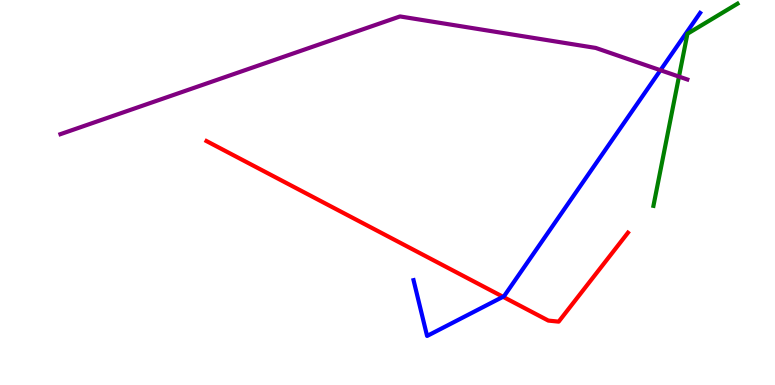[{'lines': ['blue', 'red'], 'intersections': [{'x': 6.49, 'y': 2.29}]}, {'lines': ['green', 'red'], 'intersections': []}, {'lines': ['purple', 'red'], 'intersections': []}, {'lines': ['blue', 'green'], 'intersections': []}, {'lines': ['blue', 'purple'], 'intersections': [{'x': 8.52, 'y': 8.18}]}, {'lines': ['green', 'purple'], 'intersections': [{'x': 8.76, 'y': 8.01}]}]